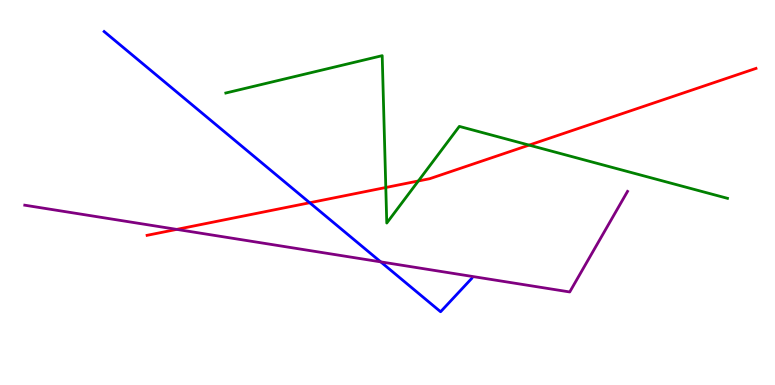[{'lines': ['blue', 'red'], 'intersections': [{'x': 4.0, 'y': 4.73}]}, {'lines': ['green', 'red'], 'intersections': [{'x': 4.98, 'y': 5.13}, {'x': 5.4, 'y': 5.3}, {'x': 6.83, 'y': 6.23}]}, {'lines': ['purple', 'red'], 'intersections': [{'x': 2.28, 'y': 4.04}]}, {'lines': ['blue', 'green'], 'intersections': []}, {'lines': ['blue', 'purple'], 'intersections': [{'x': 4.91, 'y': 3.2}]}, {'lines': ['green', 'purple'], 'intersections': []}]